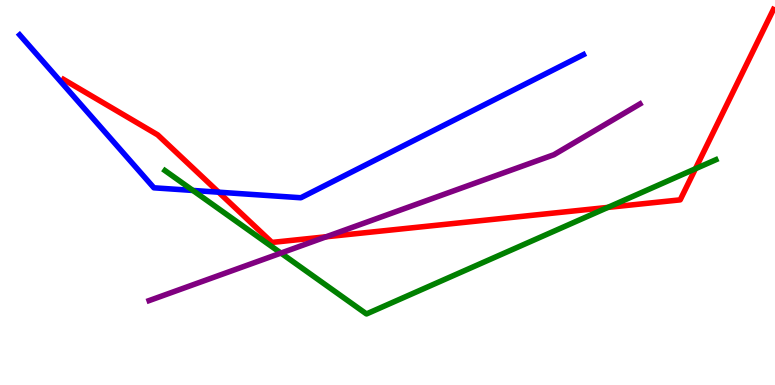[{'lines': ['blue', 'red'], 'intersections': [{'x': 2.82, 'y': 5.01}]}, {'lines': ['green', 'red'], 'intersections': [{'x': 7.84, 'y': 4.61}, {'x': 8.97, 'y': 5.62}]}, {'lines': ['purple', 'red'], 'intersections': [{'x': 4.21, 'y': 3.85}]}, {'lines': ['blue', 'green'], 'intersections': [{'x': 2.49, 'y': 5.05}]}, {'lines': ['blue', 'purple'], 'intersections': []}, {'lines': ['green', 'purple'], 'intersections': [{'x': 3.63, 'y': 3.43}]}]